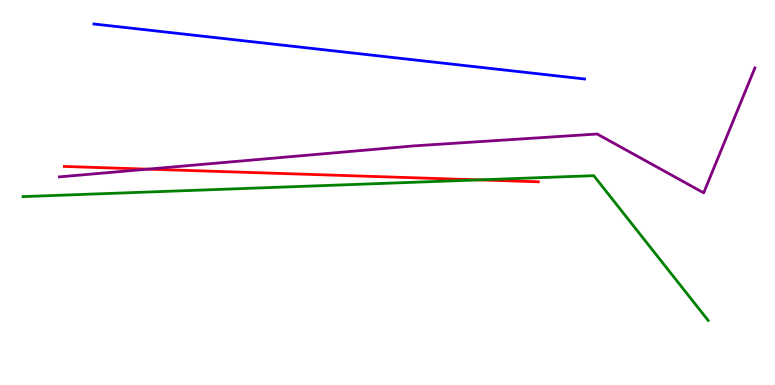[{'lines': ['blue', 'red'], 'intersections': []}, {'lines': ['green', 'red'], 'intersections': [{'x': 6.18, 'y': 5.33}]}, {'lines': ['purple', 'red'], 'intersections': [{'x': 1.91, 'y': 5.61}]}, {'lines': ['blue', 'green'], 'intersections': []}, {'lines': ['blue', 'purple'], 'intersections': []}, {'lines': ['green', 'purple'], 'intersections': []}]